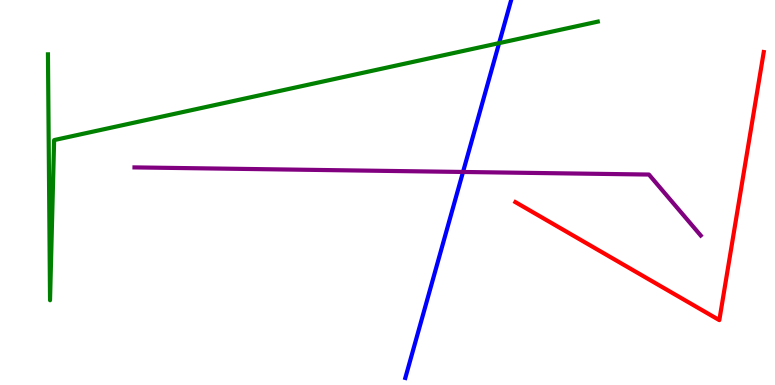[{'lines': ['blue', 'red'], 'intersections': []}, {'lines': ['green', 'red'], 'intersections': []}, {'lines': ['purple', 'red'], 'intersections': []}, {'lines': ['blue', 'green'], 'intersections': [{'x': 6.44, 'y': 8.88}]}, {'lines': ['blue', 'purple'], 'intersections': [{'x': 5.97, 'y': 5.53}]}, {'lines': ['green', 'purple'], 'intersections': []}]